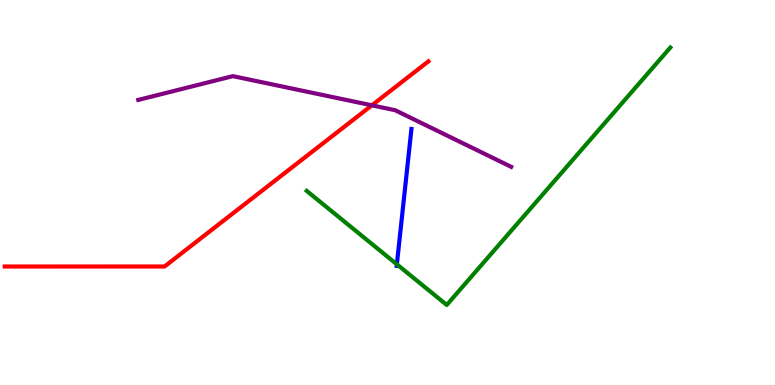[{'lines': ['blue', 'red'], 'intersections': []}, {'lines': ['green', 'red'], 'intersections': []}, {'lines': ['purple', 'red'], 'intersections': [{'x': 4.8, 'y': 7.26}]}, {'lines': ['blue', 'green'], 'intersections': [{'x': 5.12, 'y': 3.13}]}, {'lines': ['blue', 'purple'], 'intersections': []}, {'lines': ['green', 'purple'], 'intersections': []}]